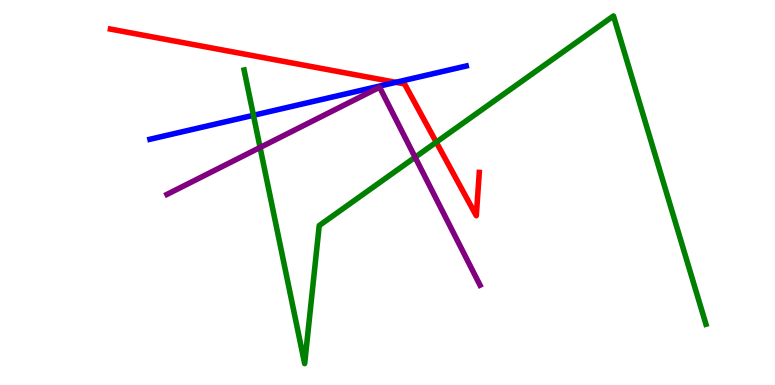[{'lines': ['blue', 'red'], 'intersections': [{'x': 5.11, 'y': 7.86}]}, {'lines': ['green', 'red'], 'intersections': [{'x': 5.63, 'y': 6.31}]}, {'lines': ['purple', 'red'], 'intersections': []}, {'lines': ['blue', 'green'], 'intersections': [{'x': 3.27, 'y': 7.01}]}, {'lines': ['blue', 'purple'], 'intersections': []}, {'lines': ['green', 'purple'], 'intersections': [{'x': 3.36, 'y': 6.17}, {'x': 5.36, 'y': 5.92}]}]